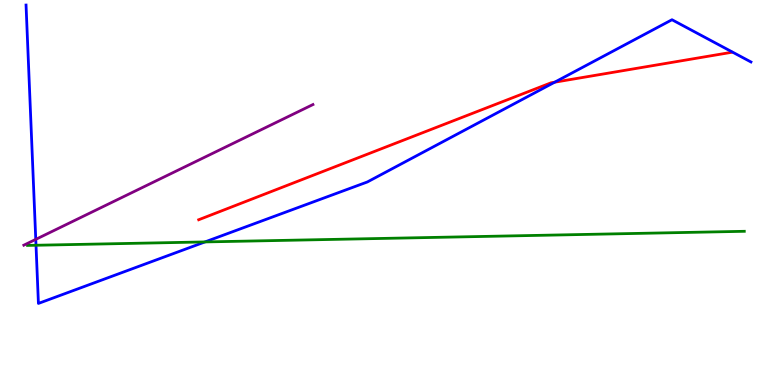[{'lines': ['blue', 'red'], 'intersections': [{'x': 7.16, 'y': 7.87}]}, {'lines': ['green', 'red'], 'intersections': []}, {'lines': ['purple', 'red'], 'intersections': []}, {'lines': ['blue', 'green'], 'intersections': [{'x': 0.465, 'y': 3.63}, {'x': 2.64, 'y': 3.72}]}, {'lines': ['blue', 'purple'], 'intersections': [{'x': 0.461, 'y': 3.78}]}, {'lines': ['green', 'purple'], 'intersections': []}]